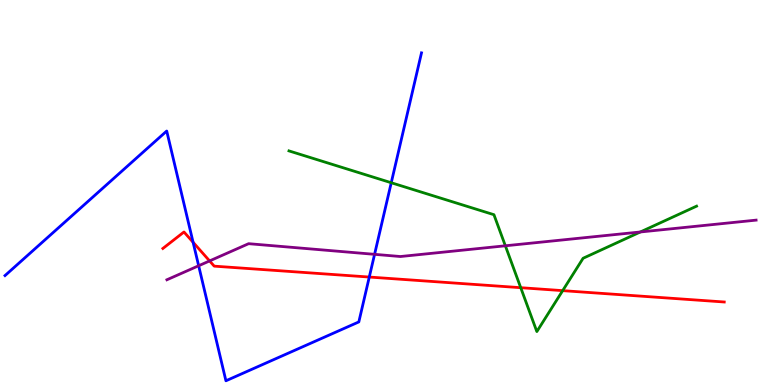[{'lines': ['blue', 'red'], 'intersections': [{'x': 2.49, 'y': 3.71}, {'x': 4.76, 'y': 2.8}]}, {'lines': ['green', 'red'], 'intersections': [{'x': 6.72, 'y': 2.53}, {'x': 7.26, 'y': 2.45}]}, {'lines': ['purple', 'red'], 'intersections': [{'x': 2.7, 'y': 3.22}]}, {'lines': ['blue', 'green'], 'intersections': [{'x': 5.05, 'y': 5.25}]}, {'lines': ['blue', 'purple'], 'intersections': [{'x': 2.56, 'y': 3.1}, {'x': 4.83, 'y': 3.39}]}, {'lines': ['green', 'purple'], 'intersections': [{'x': 6.52, 'y': 3.62}, {'x': 8.26, 'y': 3.97}]}]